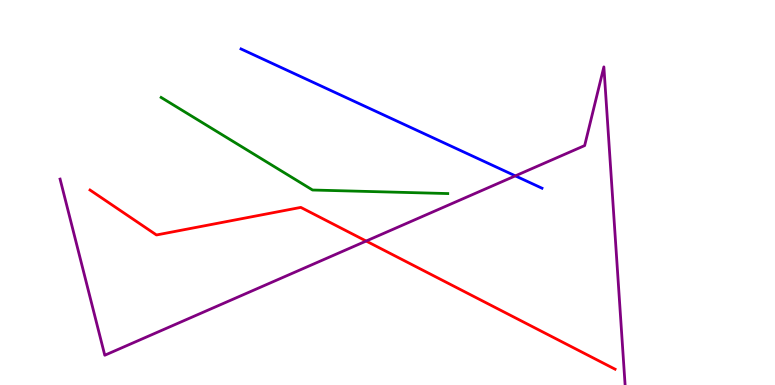[{'lines': ['blue', 'red'], 'intersections': []}, {'lines': ['green', 'red'], 'intersections': []}, {'lines': ['purple', 'red'], 'intersections': [{'x': 4.72, 'y': 3.74}]}, {'lines': ['blue', 'green'], 'intersections': []}, {'lines': ['blue', 'purple'], 'intersections': [{'x': 6.65, 'y': 5.43}]}, {'lines': ['green', 'purple'], 'intersections': []}]